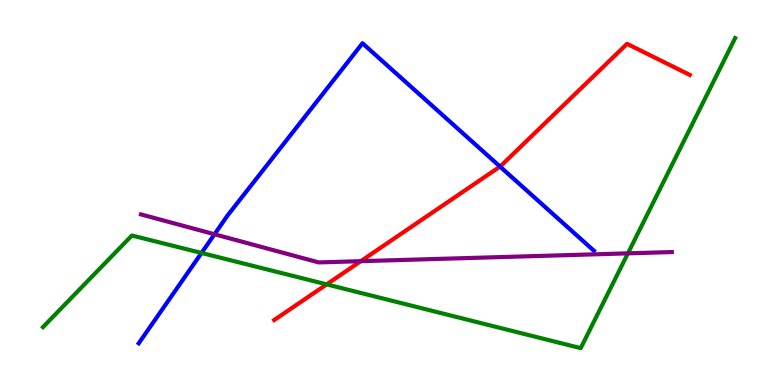[{'lines': ['blue', 'red'], 'intersections': [{'x': 6.45, 'y': 5.67}]}, {'lines': ['green', 'red'], 'intersections': [{'x': 4.21, 'y': 2.61}]}, {'lines': ['purple', 'red'], 'intersections': [{'x': 4.66, 'y': 3.22}]}, {'lines': ['blue', 'green'], 'intersections': [{'x': 2.6, 'y': 3.43}]}, {'lines': ['blue', 'purple'], 'intersections': [{'x': 2.77, 'y': 3.92}]}, {'lines': ['green', 'purple'], 'intersections': [{'x': 8.1, 'y': 3.42}]}]